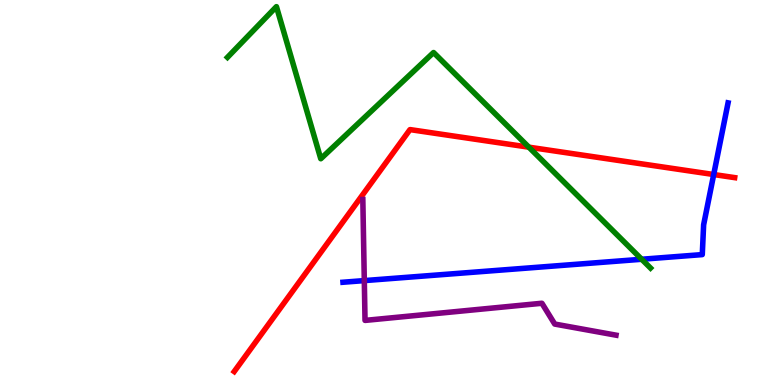[{'lines': ['blue', 'red'], 'intersections': [{'x': 9.21, 'y': 5.47}]}, {'lines': ['green', 'red'], 'intersections': [{'x': 6.82, 'y': 6.18}]}, {'lines': ['purple', 'red'], 'intersections': []}, {'lines': ['blue', 'green'], 'intersections': [{'x': 8.28, 'y': 3.27}]}, {'lines': ['blue', 'purple'], 'intersections': [{'x': 4.7, 'y': 2.71}]}, {'lines': ['green', 'purple'], 'intersections': []}]